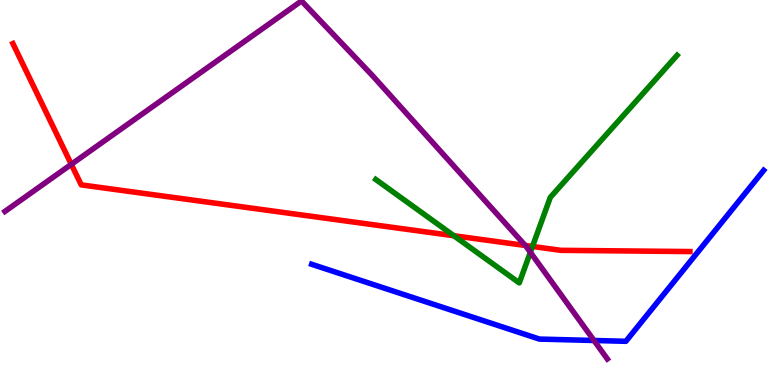[{'lines': ['blue', 'red'], 'intersections': []}, {'lines': ['green', 'red'], 'intersections': [{'x': 5.86, 'y': 3.88}, {'x': 6.87, 'y': 3.6}]}, {'lines': ['purple', 'red'], 'intersections': [{'x': 0.92, 'y': 5.73}, {'x': 6.78, 'y': 3.62}]}, {'lines': ['blue', 'green'], 'intersections': []}, {'lines': ['blue', 'purple'], 'intersections': [{'x': 7.66, 'y': 1.16}]}, {'lines': ['green', 'purple'], 'intersections': [{'x': 6.84, 'y': 3.45}]}]